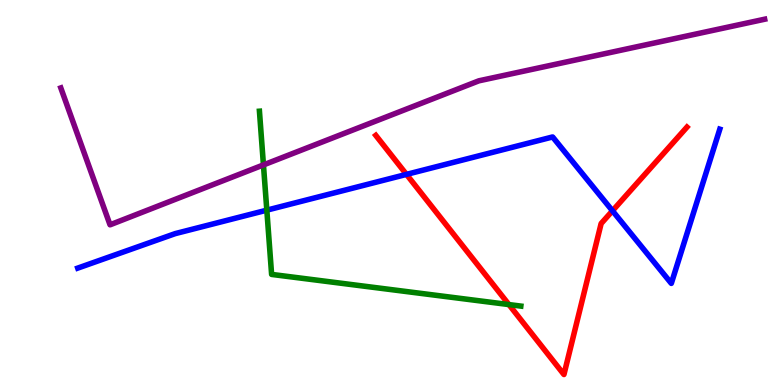[{'lines': ['blue', 'red'], 'intersections': [{'x': 5.24, 'y': 5.47}, {'x': 7.9, 'y': 4.52}]}, {'lines': ['green', 'red'], 'intersections': [{'x': 6.57, 'y': 2.09}]}, {'lines': ['purple', 'red'], 'intersections': []}, {'lines': ['blue', 'green'], 'intersections': [{'x': 3.44, 'y': 4.54}]}, {'lines': ['blue', 'purple'], 'intersections': []}, {'lines': ['green', 'purple'], 'intersections': [{'x': 3.4, 'y': 5.72}]}]